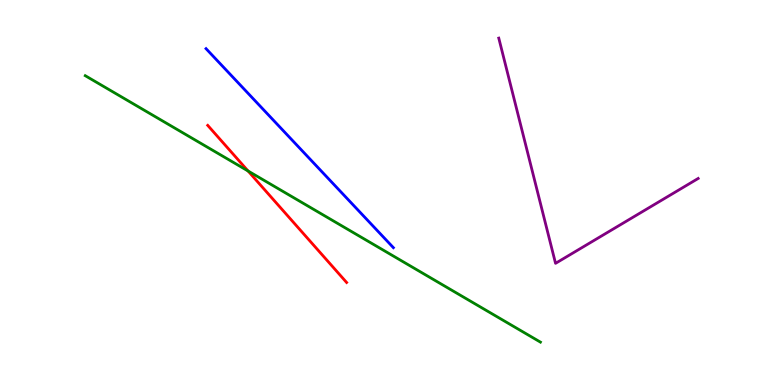[{'lines': ['blue', 'red'], 'intersections': []}, {'lines': ['green', 'red'], 'intersections': [{'x': 3.2, 'y': 5.56}]}, {'lines': ['purple', 'red'], 'intersections': []}, {'lines': ['blue', 'green'], 'intersections': []}, {'lines': ['blue', 'purple'], 'intersections': []}, {'lines': ['green', 'purple'], 'intersections': []}]